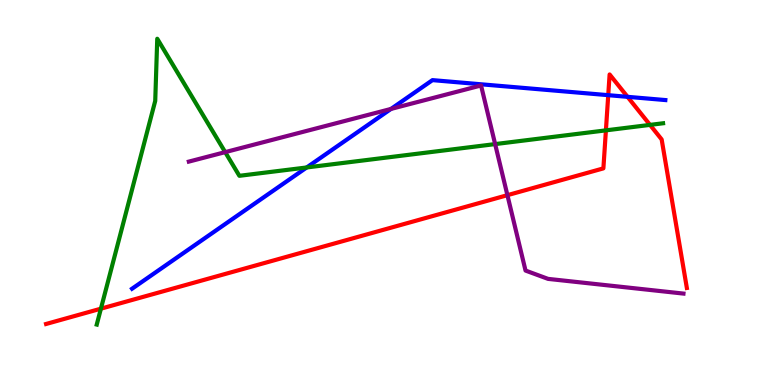[{'lines': ['blue', 'red'], 'intersections': [{'x': 7.85, 'y': 7.53}, {'x': 8.1, 'y': 7.49}]}, {'lines': ['green', 'red'], 'intersections': [{'x': 1.3, 'y': 1.98}, {'x': 7.82, 'y': 6.61}, {'x': 8.39, 'y': 6.76}]}, {'lines': ['purple', 'red'], 'intersections': [{'x': 6.55, 'y': 4.93}]}, {'lines': ['blue', 'green'], 'intersections': [{'x': 3.96, 'y': 5.65}]}, {'lines': ['blue', 'purple'], 'intersections': [{'x': 5.05, 'y': 7.17}]}, {'lines': ['green', 'purple'], 'intersections': [{'x': 2.91, 'y': 6.05}, {'x': 6.39, 'y': 6.26}]}]